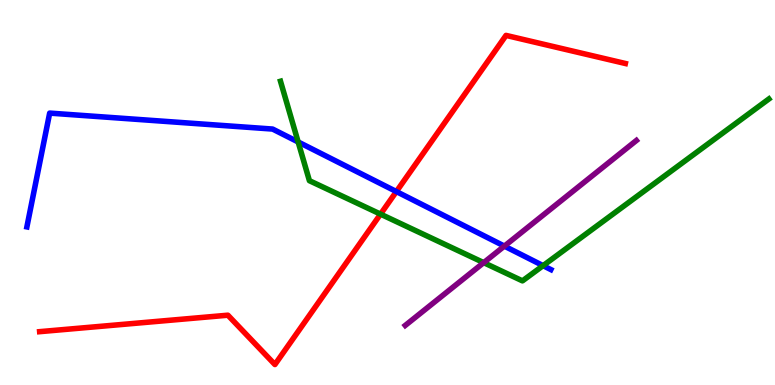[{'lines': ['blue', 'red'], 'intersections': [{'x': 5.11, 'y': 5.02}]}, {'lines': ['green', 'red'], 'intersections': [{'x': 4.91, 'y': 4.44}]}, {'lines': ['purple', 'red'], 'intersections': []}, {'lines': ['blue', 'green'], 'intersections': [{'x': 3.85, 'y': 6.31}, {'x': 7.01, 'y': 3.1}]}, {'lines': ['blue', 'purple'], 'intersections': [{'x': 6.51, 'y': 3.61}]}, {'lines': ['green', 'purple'], 'intersections': [{'x': 6.24, 'y': 3.18}]}]